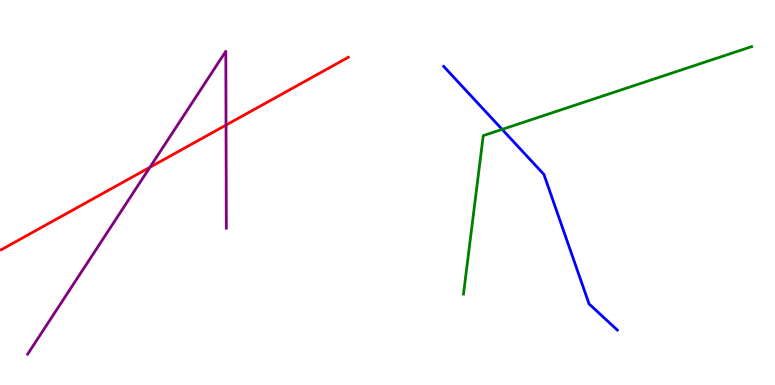[{'lines': ['blue', 'red'], 'intersections': []}, {'lines': ['green', 'red'], 'intersections': []}, {'lines': ['purple', 'red'], 'intersections': [{'x': 1.93, 'y': 5.65}, {'x': 2.92, 'y': 6.75}]}, {'lines': ['blue', 'green'], 'intersections': [{'x': 6.48, 'y': 6.64}]}, {'lines': ['blue', 'purple'], 'intersections': []}, {'lines': ['green', 'purple'], 'intersections': []}]